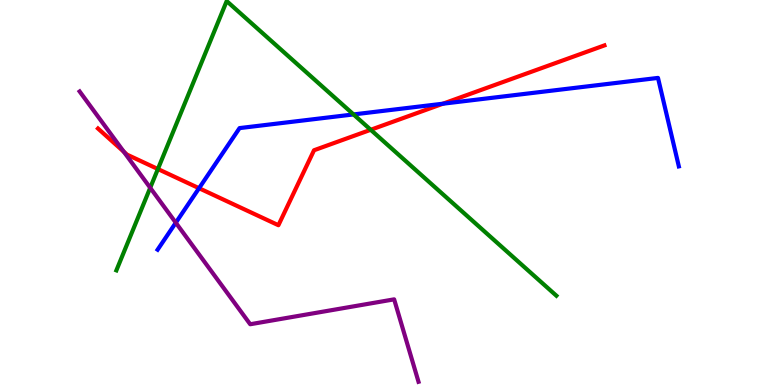[{'lines': ['blue', 'red'], 'intersections': [{'x': 2.57, 'y': 5.11}, {'x': 5.72, 'y': 7.31}]}, {'lines': ['green', 'red'], 'intersections': [{'x': 2.04, 'y': 5.61}, {'x': 4.78, 'y': 6.63}]}, {'lines': ['purple', 'red'], 'intersections': [{'x': 1.6, 'y': 6.06}]}, {'lines': ['blue', 'green'], 'intersections': [{'x': 4.56, 'y': 7.03}]}, {'lines': ['blue', 'purple'], 'intersections': [{'x': 2.27, 'y': 4.22}]}, {'lines': ['green', 'purple'], 'intersections': [{'x': 1.94, 'y': 5.12}]}]